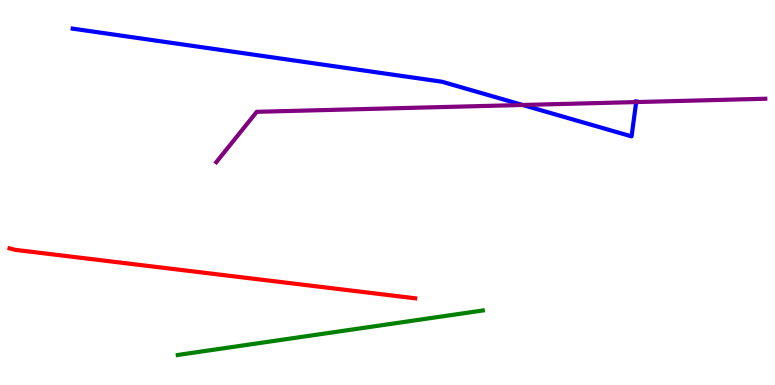[{'lines': ['blue', 'red'], 'intersections': []}, {'lines': ['green', 'red'], 'intersections': []}, {'lines': ['purple', 'red'], 'intersections': []}, {'lines': ['blue', 'green'], 'intersections': []}, {'lines': ['blue', 'purple'], 'intersections': [{'x': 6.74, 'y': 7.27}, {'x': 8.21, 'y': 7.35}]}, {'lines': ['green', 'purple'], 'intersections': []}]